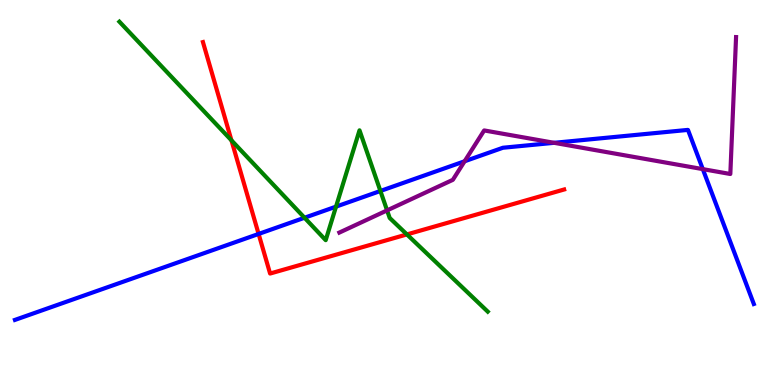[{'lines': ['blue', 'red'], 'intersections': [{'x': 3.34, 'y': 3.92}]}, {'lines': ['green', 'red'], 'intersections': [{'x': 2.99, 'y': 6.35}, {'x': 5.25, 'y': 3.91}]}, {'lines': ['purple', 'red'], 'intersections': []}, {'lines': ['blue', 'green'], 'intersections': [{'x': 3.93, 'y': 4.34}, {'x': 4.34, 'y': 4.63}, {'x': 4.91, 'y': 5.04}]}, {'lines': ['blue', 'purple'], 'intersections': [{'x': 5.99, 'y': 5.81}, {'x': 7.15, 'y': 6.29}, {'x': 9.07, 'y': 5.61}]}, {'lines': ['green', 'purple'], 'intersections': [{'x': 4.99, 'y': 4.54}]}]